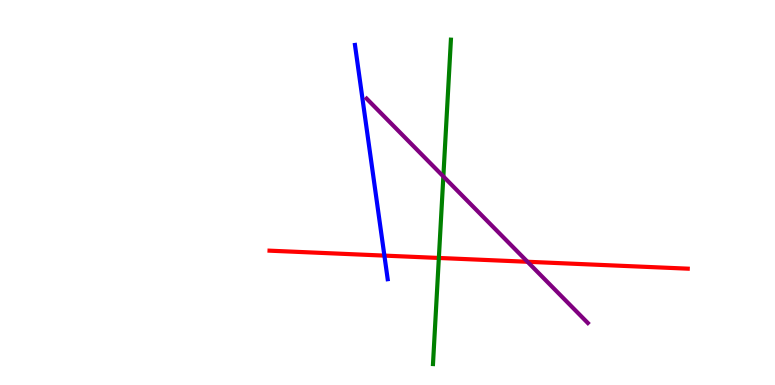[{'lines': ['blue', 'red'], 'intersections': [{'x': 4.96, 'y': 3.36}]}, {'lines': ['green', 'red'], 'intersections': [{'x': 5.66, 'y': 3.3}]}, {'lines': ['purple', 'red'], 'intersections': [{'x': 6.81, 'y': 3.2}]}, {'lines': ['blue', 'green'], 'intersections': []}, {'lines': ['blue', 'purple'], 'intersections': []}, {'lines': ['green', 'purple'], 'intersections': [{'x': 5.72, 'y': 5.42}]}]